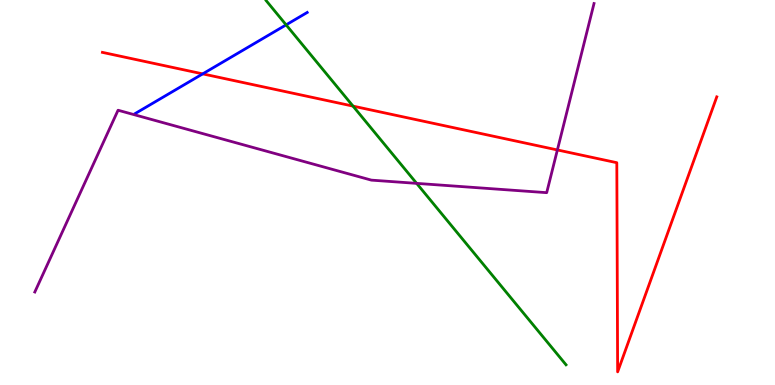[{'lines': ['blue', 'red'], 'intersections': [{'x': 2.62, 'y': 8.08}]}, {'lines': ['green', 'red'], 'intersections': [{'x': 4.56, 'y': 7.24}]}, {'lines': ['purple', 'red'], 'intersections': [{'x': 7.19, 'y': 6.11}]}, {'lines': ['blue', 'green'], 'intersections': [{'x': 3.69, 'y': 9.35}]}, {'lines': ['blue', 'purple'], 'intersections': []}, {'lines': ['green', 'purple'], 'intersections': [{'x': 5.38, 'y': 5.24}]}]